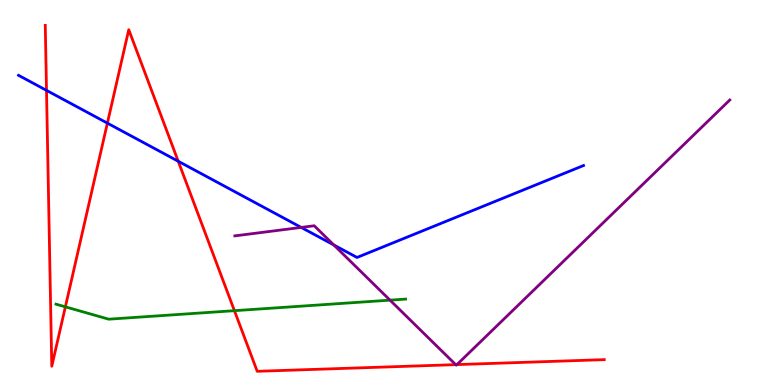[{'lines': ['blue', 'red'], 'intersections': [{'x': 0.6, 'y': 7.65}, {'x': 1.39, 'y': 6.8}, {'x': 2.3, 'y': 5.81}]}, {'lines': ['green', 'red'], 'intersections': [{'x': 0.843, 'y': 2.03}, {'x': 3.02, 'y': 1.93}]}, {'lines': ['purple', 'red'], 'intersections': [{'x': 5.88, 'y': 0.529}, {'x': 5.9, 'y': 0.53}]}, {'lines': ['blue', 'green'], 'intersections': []}, {'lines': ['blue', 'purple'], 'intersections': [{'x': 3.89, 'y': 4.09}, {'x': 4.31, 'y': 3.64}]}, {'lines': ['green', 'purple'], 'intersections': [{'x': 5.03, 'y': 2.2}]}]